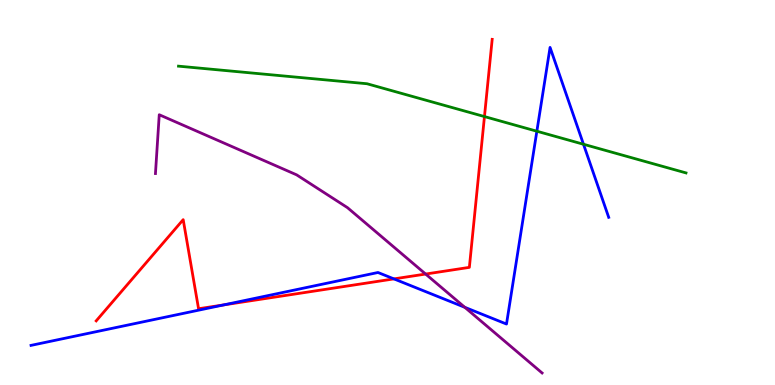[{'lines': ['blue', 'red'], 'intersections': [{'x': 2.89, 'y': 2.08}, {'x': 5.08, 'y': 2.76}]}, {'lines': ['green', 'red'], 'intersections': [{'x': 6.25, 'y': 6.97}]}, {'lines': ['purple', 'red'], 'intersections': [{'x': 5.49, 'y': 2.88}]}, {'lines': ['blue', 'green'], 'intersections': [{'x': 6.93, 'y': 6.59}, {'x': 7.53, 'y': 6.25}]}, {'lines': ['blue', 'purple'], 'intersections': [{'x': 6.0, 'y': 2.02}]}, {'lines': ['green', 'purple'], 'intersections': []}]